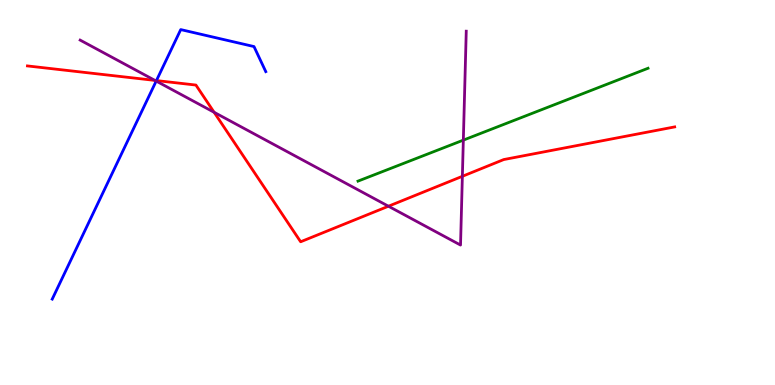[{'lines': ['blue', 'red'], 'intersections': [{'x': 2.02, 'y': 7.91}]}, {'lines': ['green', 'red'], 'intersections': []}, {'lines': ['purple', 'red'], 'intersections': [{'x': 2.0, 'y': 7.91}, {'x': 2.76, 'y': 7.08}, {'x': 5.01, 'y': 4.64}, {'x': 5.97, 'y': 5.42}]}, {'lines': ['blue', 'green'], 'intersections': []}, {'lines': ['blue', 'purple'], 'intersections': [{'x': 2.02, 'y': 7.89}]}, {'lines': ['green', 'purple'], 'intersections': [{'x': 5.98, 'y': 6.36}]}]